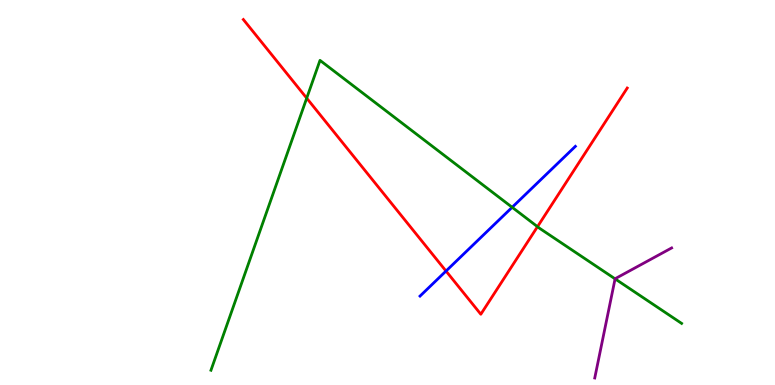[{'lines': ['blue', 'red'], 'intersections': [{'x': 5.75, 'y': 2.96}]}, {'lines': ['green', 'red'], 'intersections': [{'x': 3.96, 'y': 7.45}, {'x': 6.94, 'y': 4.11}]}, {'lines': ['purple', 'red'], 'intersections': []}, {'lines': ['blue', 'green'], 'intersections': [{'x': 6.61, 'y': 4.62}]}, {'lines': ['blue', 'purple'], 'intersections': []}, {'lines': ['green', 'purple'], 'intersections': [{'x': 7.94, 'y': 2.76}]}]